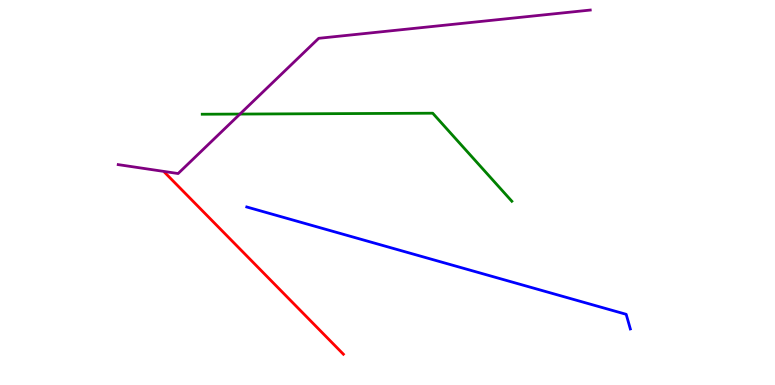[{'lines': ['blue', 'red'], 'intersections': []}, {'lines': ['green', 'red'], 'intersections': []}, {'lines': ['purple', 'red'], 'intersections': []}, {'lines': ['blue', 'green'], 'intersections': []}, {'lines': ['blue', 'purple'], 'intersections': []}, {'lines': ['green', 'purple'], 'intersections': [{'x': 3.1, 'y': 7.04}]}]